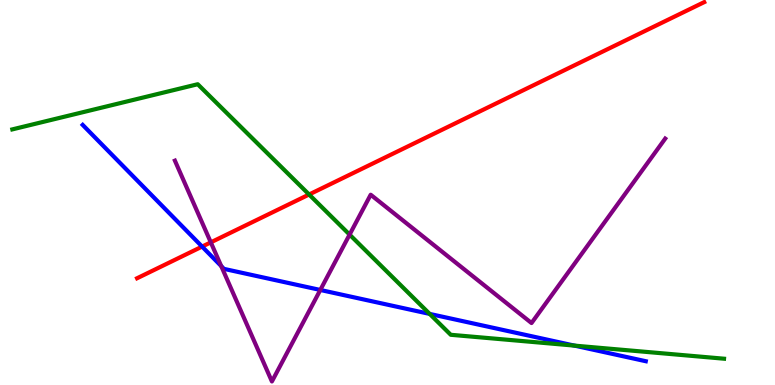[{'lines': ['blue', 'red'], 'intersections': [{'x': 2.61, 'y': 3.59}]}, {'lines': ['green', 'red'], 'intersections': [{'x': 3.99, 'y': 4.95}]}, {'lines': ['purple', 'red'], 'intersections': [{'x': 2.72, 'y': 3.7}]}, {'lines': ['blue', 'green'], 'intersections': [{'x': 5.54, 'y': 1.85}, {'x': 7.41, 'y': 1.02}]}, {'lines': ['blue', 'purple'], 'intersections': [{'x': 2.85, 'y': 3.09}, {'x': 4.13, 'y': 2.47}]}, {'lines': ['green', 'purple'], 'intersections': [{'x': 4.51, 'y': 3.91}]}]